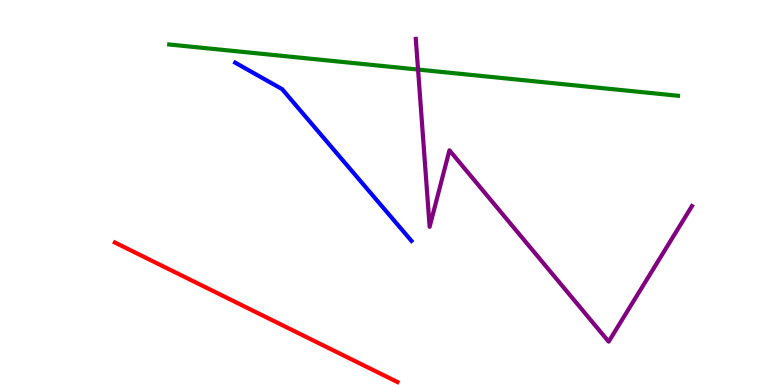[{'lines': ['blue', 'red'], 'intersections': []}, {'lines': ['green', 'red'], 'intersections': []}, {'lines': ['purple', 'red'], 'intersections': []}, {'lines': ['blue', 'green'], 'intersections': []}, {'lines': ['blue', 'purple'], 'intersections': []}, {'lines': ['green', 'purple'], 'intersections': [{'x': 5.39, 'y': 8.19}]}]